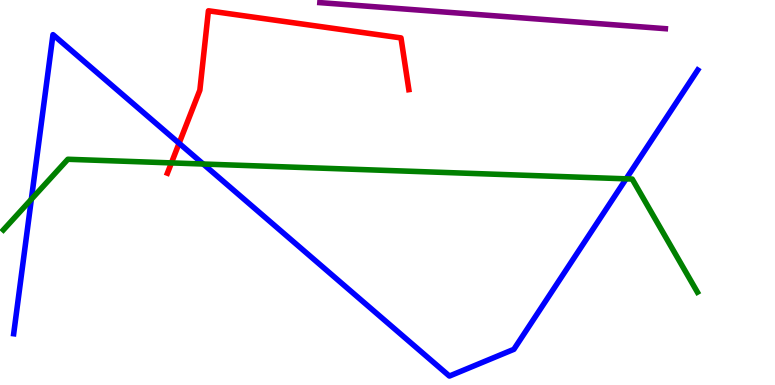[{'lines': ['blue', 'red'], 'intersections': [{'x': 2.31, 'y': 6.28}]}, {'lines': ['green', 'red'], 'intersections': [{'x': 2.21, 'y': 5.77}]}, {'lines': ['purple', 'red'], 'intersections': []}, {'lines': ['blue', 'green'], 'intersections': [{'x': 0.405, 'y': 4.82}, {'x': 2.62, 'y': 5.74}, {'x': 8.08, 'y': 5.36}]}, {'lines': ['blue', 'purple'], 'intersections': []}, {'lines': ['green', 'purple'], 'intersections': []}]